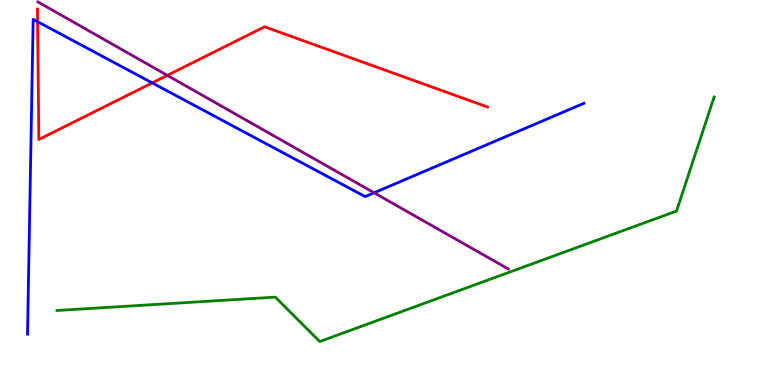[{'lines': ['blue', 'red'], 'intersections': [{'x': 0.485, 'y': 9.44}, {'x': 1.96, 'y': 7.85}]}, {'lines': ['green', 'red'], 'intersections': []}, {'lines': ['purple', 'red'], 'intersections': [{'x': 2.16, 'y': 8.04}]}, {'lines': ['blue', 'green'], 'intersections': []}, {'lines': ['blue', 'purple'], 'intersections': [{'x': 4.83, 'y': 4.99}]}, {'lines': ['green', 'purple'], 'intersections': []}]